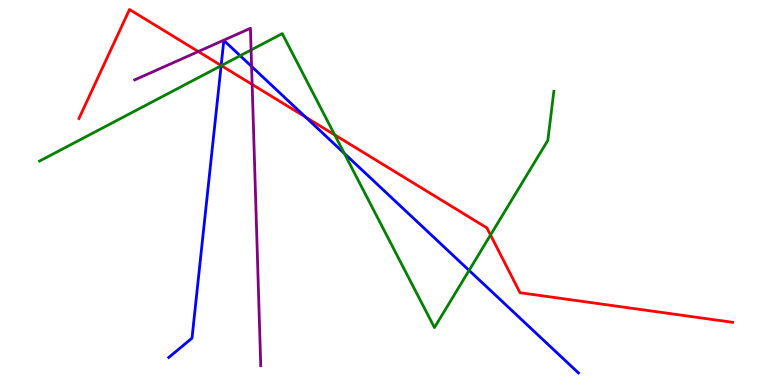[{'lines': ['blue', 'red'], 'intersections': [{'x': 2.85, 'y': 8.3}, {'x': 3.94, 'y': 6.96}]}, {'lines': ['green', 'red'], 'intersections': [{'x': 2.86, 'y': 8.3}, {'x': 4.32, 'y': 6.5}, {'x': 6.33, 'y': 3.9}]}, {'lines': ['purple', 'red'], 'intersections': [{'x': 2.56, 'y': 8.66}, {'x': 3.25, 'y': 7.81}]}, {'lines': ['blue', 'green'], 'intersections': [{'x': 2.85, 'y': 8.29}, {'x': 3.1, 'y': 8.55}, {'x': 4.44, 'y': 6.02}, {'x': 6.05, 'y': 2.98}]}, {'lines': ['blue', 'purple'], 'intersections': [{'x': 3.25, 'y': 8.27}]}, {'lines': ['green', 'purple'], 'intersections': [{'x': 3.24, 'y': 8.7}]}]